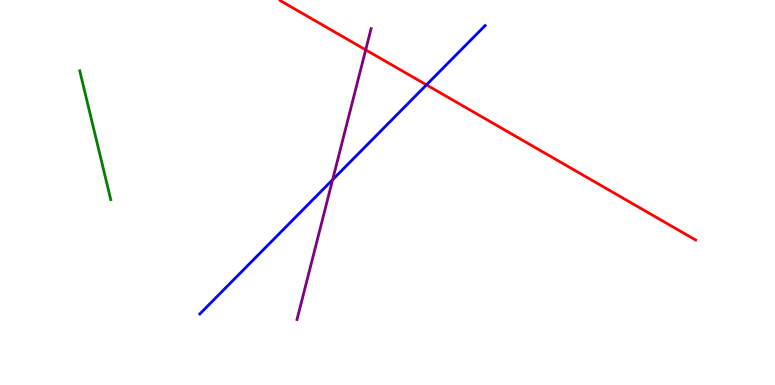[{'lines': ['blue', 'red'], 'intersections': [{'x': 5.5, 'y': 7.8}]}, {'lines': ['green', 'red'], 'intersections': []}, {'lines': ['purple', 'red'], 'intersections': [{'x': 4.72, 'y': 8.71}]}, {'lines': ['blue', 'green'], 'intersections': []}, {'lines': ['blue', 'purple'], 'intersections': [{'x': 4.29, 'y': 5.33}]}, {'lines': ['green', 'purple'], 'intersections': []}]